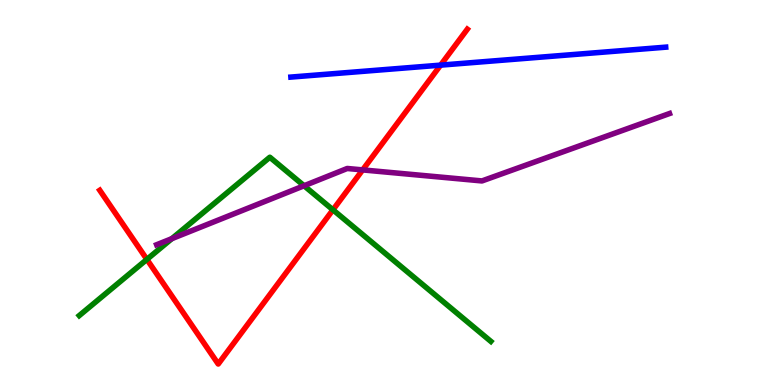[{'lines': ['blue', 'red'], 'intersections': [{'x': 5.69, 'y': 8.31}]}, {'lines': ['green', 'red'], 'intersections': [{'x': 1.9, 'y': 3.26}, {'x': 4.3, 'y': 4.55}]}, {'lines': ['purple', 'red'], 'intersections': [{'x': 4.68, 'y': 5.59}]}, {'lines': ['blue', 'green'], 'intersections': []}, {'lines': ['blue', 'purple'], 'intersections': []}, {'lines': ['green', 'purple'], 'intersections': [{'x': 2.22, 'y': 3.8}, {'x': 3.92, 'y': 5.18}]}]